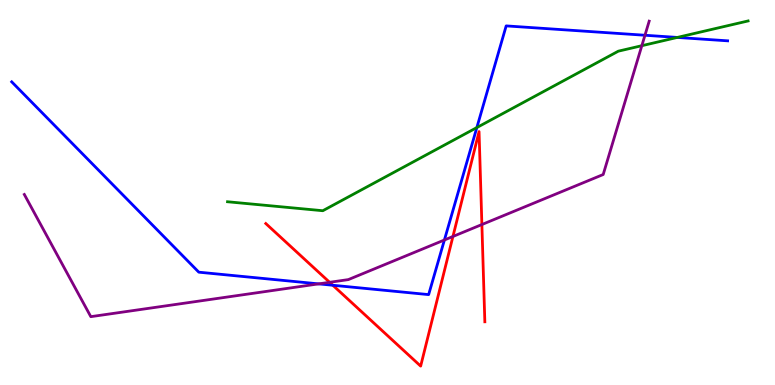[{'lines': ['blue', 'red'], 'intersections': [{'x': 4.29, 'y': 2.59}]}, {'lines': ['green', 'red'], 'intersections': []}, {'lines': ['purple', 'red'], 'intersections': [{'x': 4.25, 'y': 2.67}, {'x': 5.84, 'y': 3.86}, {'x': 6.22, 'y': 4.17}]}, {'lines': ['blue', 'green'], 'intersections': [{'x': 6.15, 'y': 6.69}, {'x': 8.74, 'y': 9.03}]}, {'lines': ['blue', 'purple'], 'intersections': [{'x': 4.11, 'y': 2.63}, {'x': 5.73, 'y': 3.77}, {'x': 8.32, 'y': 9.08}]}, {'lines': ['green', 'purple'], 'intersections': [{'x': 8.28, 'y': 8.81}]}]